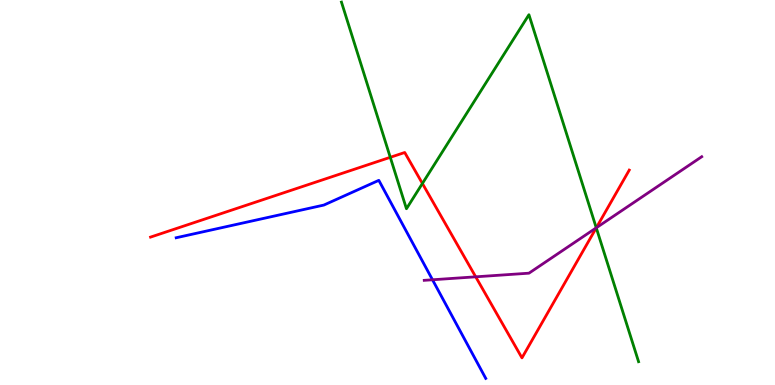[{'lines': ['blue', 'red'], 'intersections': []}, {'lines': ['green', 'red'], 'intersections': [{'x': 5.04, 'y': 5.91}, {'x': 5.45, 'y': 5.23}, {'x': 7.69, 'y': 4.08}]}, {'lines': ['purple', 'red'], 'intersections': [{'x': 6.14, 'y': 2.81}, {'x': 7.69, 'y': 4.08}]}, {'lines': ['blue', 'green'], 'intersections': []}, {'lines': ['blue', 'purple'], 'intersections': [{'x': 5.58, 'y': 2.73}]}, {'lines': ['green', 'purple'], 'intersections': [{'x': 7.69, 'y': 4.08}]}]